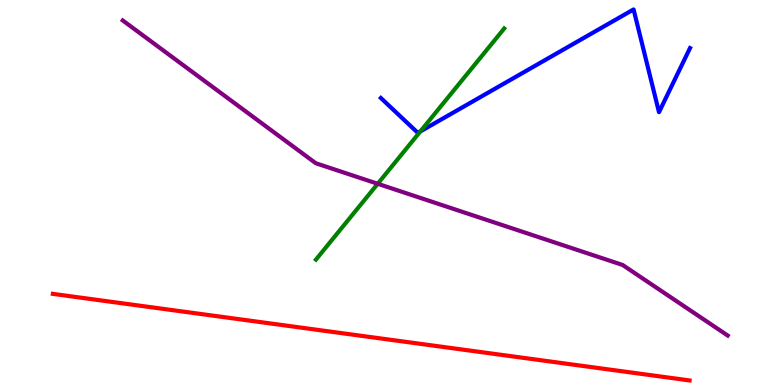[{'lines': ['blue', 'red'], 'intersections': []}, {'lines': ['green', 'red'], 'intersections': []}, {'lines': ['purple', 'red'], 'intersections': []}, {'lines': ['blue', 'green'], 'intersections': [{'x': 5.42, 'y': 6.59}]}, {'lines': ['blue', 'purple'], 'intersections': []}, {'lines': ['green', 'purple'], 'intersections': [{'x': 4.87, 'y': 5.23}]}]